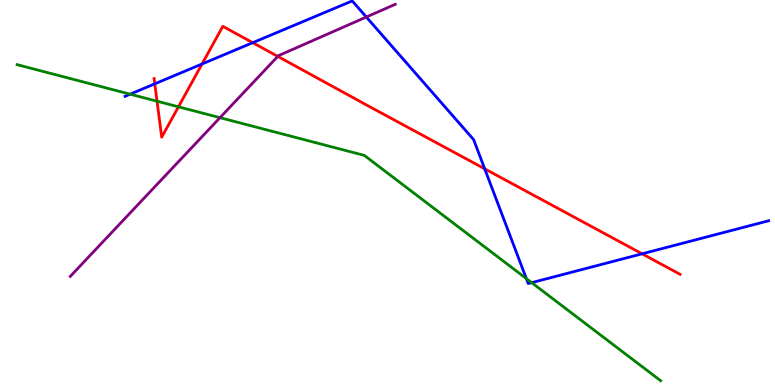[{'lines': ['blue', 'red'], 'intersections': [{'x': 2.0, 'y': 7.82}, {'x': 2.61, 'y': 8.34}, {'x': 3.26, 'y': 8.89}, {'x': 6.25, 'y': 5.62}, {'x': 8.29, 'y': 3.41}]}, {'lines': ['green', 'red'], 'intersections': [{'x': 2.03, 'y': 7.37}, {'x': 2.3, 'y': 7.23}]}, {'lines': ['purple', 'red'], 'intersections': [{'x': 3.58, 'y': 8.53}]}, {'lines': ['blue', 'green'], 'intersections': [{'x': 1.68, 'y': 7.55}, {'x': 6.79, 'y': 2.76}, {'x': 6.86, 'y': 2.66}]}, {'lines': ['blue', 'purple'], 'intersections': [{'x': 4.73, 'y': 9.56}]}, {'lines': ['green', 'purple'], 'intersections': [{'x': 2.84, 'y': 6.94}]}]